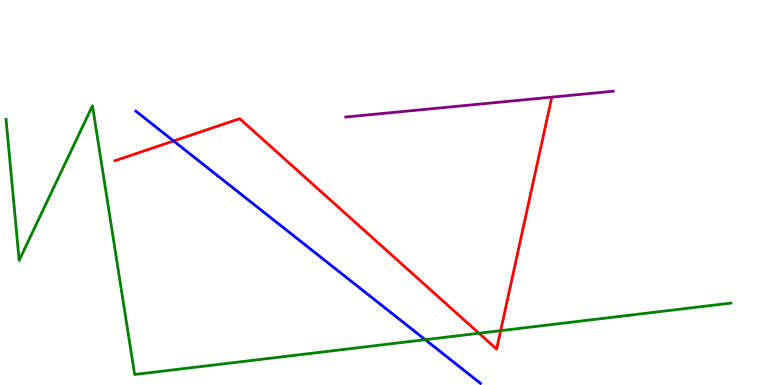[{'lines': ['blue', 'red'], 'intersections': [{'x': 2.24, 'y': 6.34}]}, {'lines': ['green', 'red'], 'intersections': [{'x': 6.18, 'y': 1.34}, {'x': 6.46, 'y': 1.41}]}, {'lines': ['purple', 'red'], 'intersections': []}, {'lines': ['blue', 'green'], 'intersections': [{'x': 5.49, 'y': 1.18}]}, {'lines': ['blue', 'purple'], 'intersections': []}, {'lines': ['green', 'purple'], 'intersections': []}]